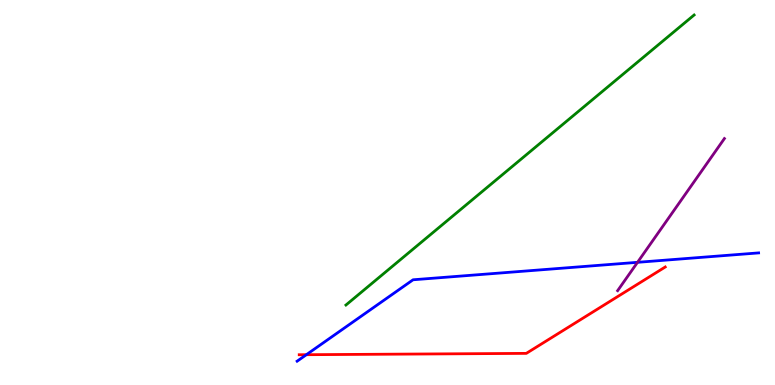[{'lines': ['blue', 'red'], 'intersections': [{'x': 3.95, 'y': 0.787}]}, {'lines': ['green', 'red'], 'intersections': []}, {'lines': ['purple', 'red'], 'intersections': []}, {'lines': ['blue', 'green'], 'intersections': []}, {'lines': ['blue', 'purple'], 'intersections': [{'x': 8.23, 'y': 3.19}]}, {'lines': ['green', 'purple'], 'intersections': []}]